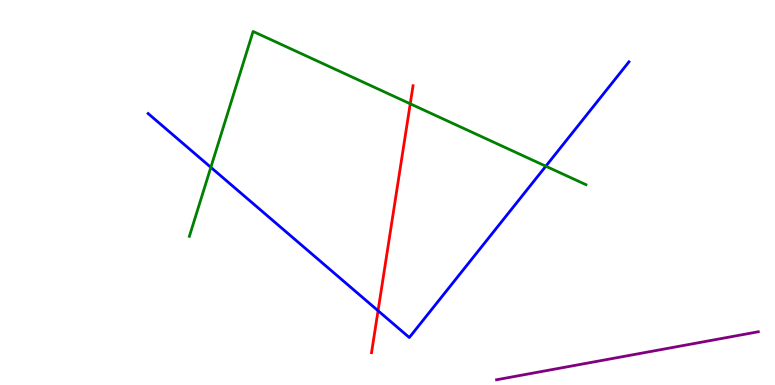[{'lines': ['blue', 'red'], 'intersections': [{'x': 4.88, 'y': 1.93}]}, {'lines': ['green', 'red'], 'intersections': [{'x': 5.29, 'y': 7.3}]}, {'lines': ['purple', 'red'], 'intersections': []}, {'lines': ['blue', 'green'], 'intersections': [{'x': 2.72, 'y': 5.65}, {'x': 7.04, 'y': 5.68}]}, {'lines': ['blue', 'purple'], 'intersections': []}, {'lines': ['green', 'purple'], 'intersections': []}]